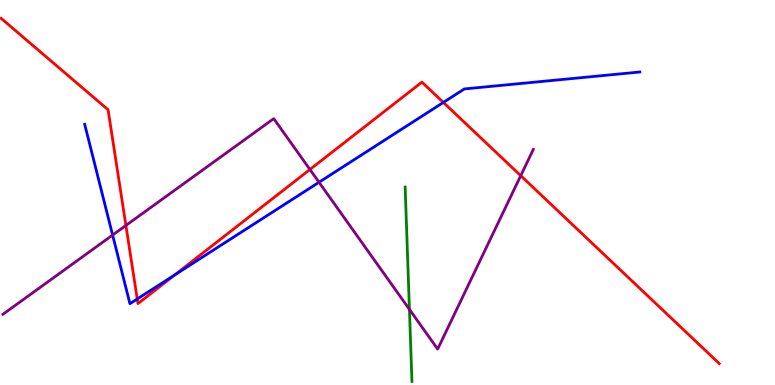[{'lines': ['blue', 'red'], 'intersections': [{'x': 1.77, 'y': 2.23}, {'x': 2.26, 'y': 2.86}, {'x': 5.72, 'y': 7.34}]}, {'lines': ['green', 'red'], 'intersections': []}, {'lines': ['purple', 'red'], 'intersections': [{'x': 1.62, 'y': 4.14}, {'x': 4.0, 'y': 5.6}, {'x': 6.72, 'y': 5.44}]}, {'lines': ['blue', 'green'], 'intersections': []}, {'lines': ['blue', 'purple'], 'intersections': [{'x': 1.45, 'y': 3.89}, {'x': 4.12, 'y': 5.27}]}, {'lines': ['green', 'purple'], 'intersections': [{'x': 5.28, 'y': 1.96}]}]